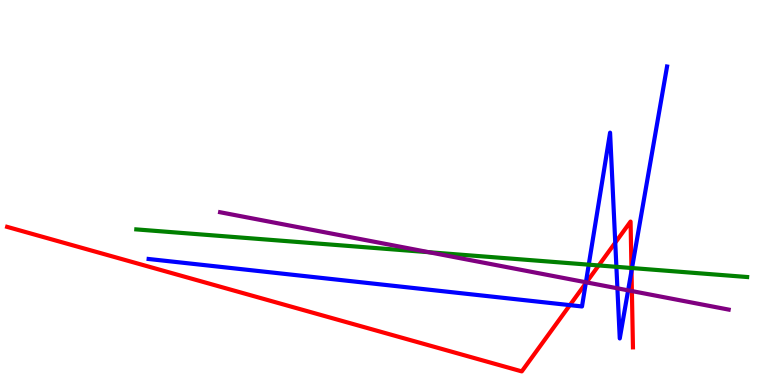[{'lines': ['blue', 'red'], 'intersections': [{'x': 7.35, 'y': 2.07}, {'x': 7.56, 'y': 2.64}, {'x': 7.94, 'y': 3.7}, {'x': 8.15, 'y': 2.96}]}, {'lines': ['green', 'red'], 'intersections': [{'x': 7.73, 'y': 3.11}, {'x': 8.15, 'y': 3.04}]}, {'lines': ['purple', 'red'], 'intersections': [{'x': 7.57, 'y': 2.67}, {'x': 8.15, 'y': 2.44}]}, {'lines': ['blue', 'green'], 'intersections': [{'x': 7.6, 'y': 3.13}, {'x': 7.95, 'y': 3.07}, {'x': 8.15, 'y': 3.04}]}, {'lines': ['blue', 'purple'], 'intersections': [{'x': 7.56, 'y': 2.67}, {'x': 7.97, 'y': 2.51}, {'x': 8.1, 'y': 2.46}]}, {'lines': ['green', 'purple'], 'intersections': [{'x': 5.53, 'y': 3.45}]}]